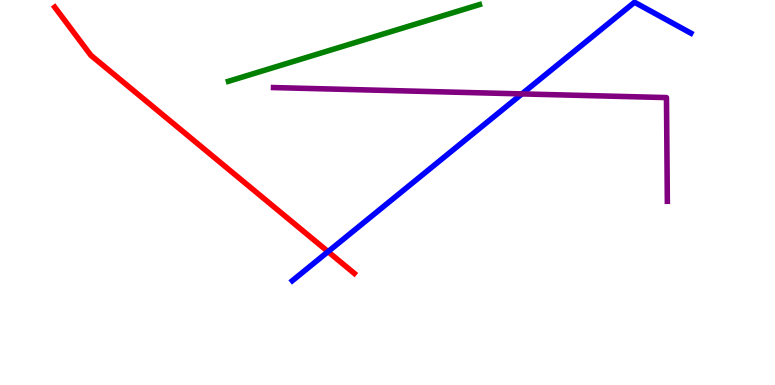[{'lines': ['blue', 'red'], 'intersections': [{'x': 4.23, 'y': 3.46}]}, {'lines': ['green', 'red'], 'intersections': []}, {'lines': ['purple', 'red'], 'intersections': []}, {'lines': ['blue', 'green'], 'intersections': []}, {'lines': ['blue', 'purple'], 'intersections': [{'x': 6.73, 'y': 7.56}]}, {'lines': ['green', 'purple'], 'intersections': []}]